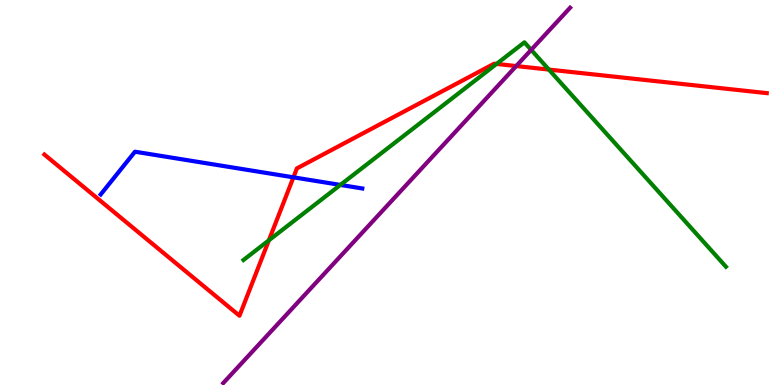[{'lines': ['blue', 'red'], 'intersections': [{'x': 3.79, 'y': 5.39}]}, {'lines': ['green', 'red'], 'intersections': [{'x': 3.47, 'y': 3.76}, {'x': 6.41, 'y': 8.34}, {'x': 7.08, 'y': 8.19}]}, {'lines': ['purple', 'red'], 'intersections': [{'x': 6.66, 'y': 8.28}]}, {'lines': ['blue', 'green'], 'intersections': [{'x': 4.39, 'y': 5.2}]}, {'lines': ['blue', 'purple'], 'intersections': []}, {'lines': ['green', 'purple'], 'intersections': [{'x': 6.85, 'y': 8.71}]}]